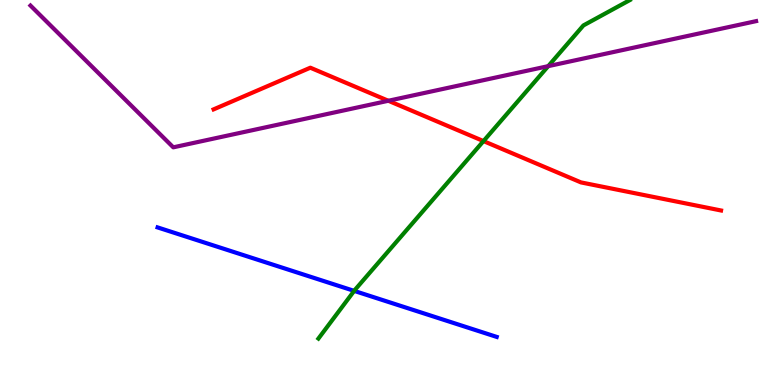[{'lines': ['blue', 'red'], 'intersections': []}, {'lines': ['green', 'red'], 'intersections': [{'x': 6.24, 'y': 6.34}]}, {'lines': ['purple', 'red'], 'intersections': [{'x': 5.01, 'y': 7.38}]}, {'lines': ['blue', 'green'], 'intersections': [{'x': 4.57, 'y': 2.44}]}, {'lines': ['blue', 'purple'], 'intersections': []}, {'lines': ['green', 'purple'], 'intersections': [{'x': 7.07, 'y': 8.28}]}]